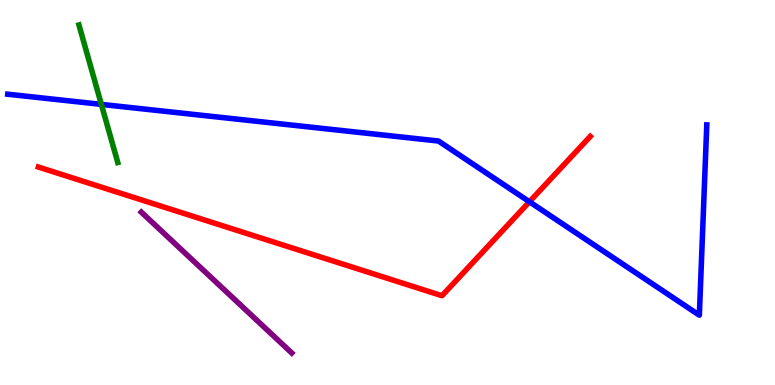[{'lines': ['blue', 'red'], 'intersections': [{'x': 6.83, 'y': 4.76}]}, {'lines': ['green', 'red'], 'intersections': []}, {'lines': ['purple', 'red'], 'intersections': []}, {'lines': ['blue', 'green'], 'intersections': [{'x': 1.31, 'y': 7.29}]}, {'lines': ['blue', 'purple'], 'intersections': []}, {'lines': ['green', 'purple'], 'intersections': []}]